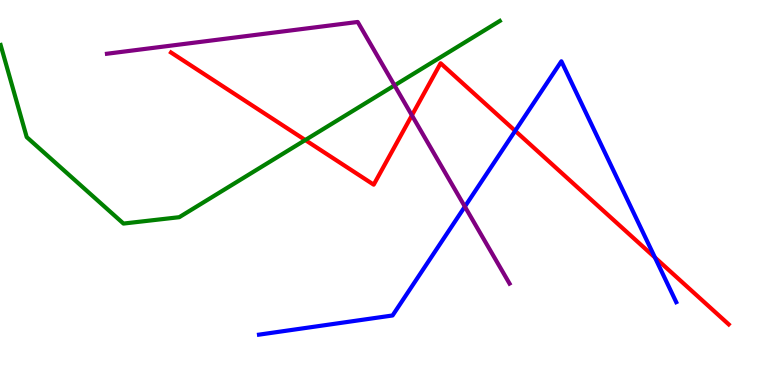[{'lines': ['blue', 'red'], 'intersections': [{'x': 6.65, 'y': 6.6}, {'x': 8.45, 'y': 3.31}]}, {'lines': ['green', 'red'], 'intersections': [{'x': 3.94, 'y': 6.36}]}, {'lines': ['purple', 'red'], 'intersections': [{'x': 5.31, 'y': 7.0}]}, {'lines': ['blue', 'green'], 'intersections': []}, {'lines': ['blue', 'purple'], 'intersections': [{'x': 6.0, 'y': 4.63}]}, {'lines': ['green', 'purple'], 'intersections': [{'x': 5.09, 'y': 7.78}]}]